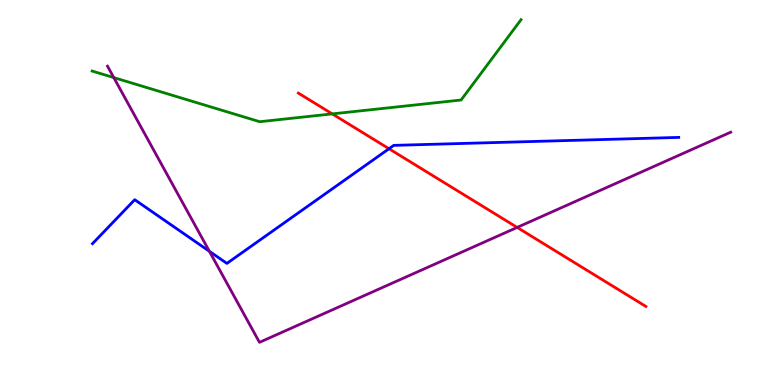[{'lines': ['blue', 'red'], 'intersections': [{'x': 5.02, 'y': 6.14}]}, {'lines': ['green', 'red'], 'intersections': [{'x': 4.29, 'y': 7.04}]}, {'lines': ['purple', 'red'], 'intersections': [{'x': 6.67, 'y': 4.09}]}, {'lines': ['blue', 'green'], 'intersections': []}, {'lines': ['blue', 'purple'], 'intersections': [{'x': 2.7, 'y': 3.47}]}, {'lines': ['green', 'purple'], 'intersections': [{'x': 1.47, 'y': 7.98}]}]